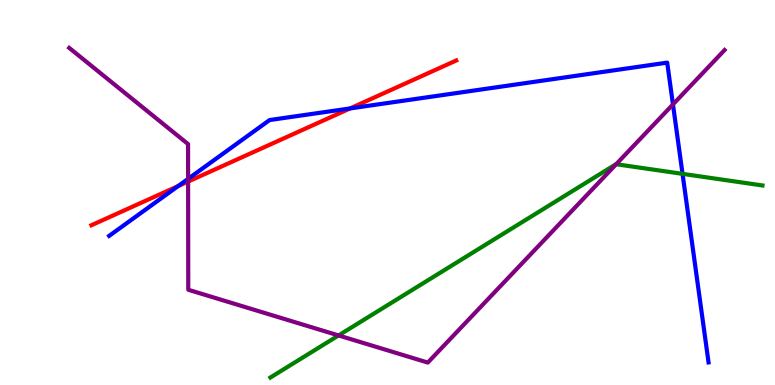[{'lines': ['blue', 'red'], 'intersections': [{'x': 2.3, 'y': 5.17}, {'x': 4.52, 'y': 7.18}]}, {'lines': ['green', 'red'], 'intersections': []}, {'lines': ['purple', 'red'], 'intersections': [{'x': 2.43, 'y': 5.28}]}, {'lines': ['blue', 'green'], 'intersections': [{'x': 8.81, 'y': 5.48}]}, {'lines': ['blue', 'purple'], 'intersections': [{'x': 2.43, 'y': 5.35}, {'x': 8.68, 'y': 7.29}]}, {'lines': ['green', 'purple'], 'intersections': [{'x': 4.37, 'y': 1.29}, {'x': 7.95, 'y': 5.73}]}]